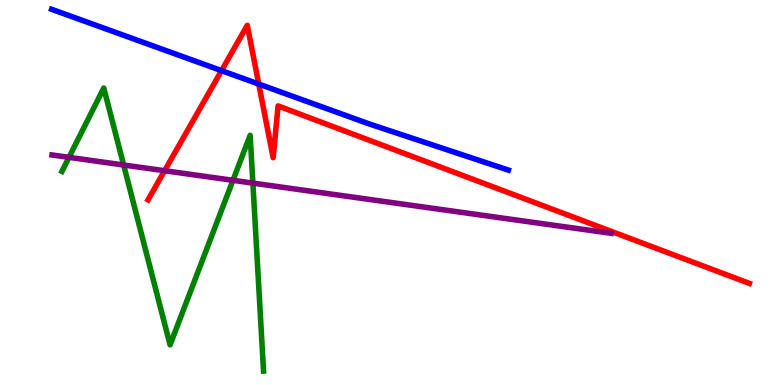[{'lines': ['blue', 'red'], 'intersections': [{'x': 2.86, 'y': 8.17}, {'x': 3.34, 'y': 7.82}]}, {'lines': ['green', 'red'], 'intersections': []}, {'lines': ['purple', 'red'], 'intersections': [{'x': 2.12, 'y': 5.57}]}, {'lines': ['blue', 'green'], 'intersections': []}, {'lines': ['blue', 'purple'], 'intersections': []}, {'lines': ['green', 'purple'], 'intersections': [{'x': 0.89, 'y': 5.91}, {'x': 1.6, 'y': 5.71}, {'x': 3.01, 'y': 5.32}, {'x': 3.26, 'y': 5.24}]}]